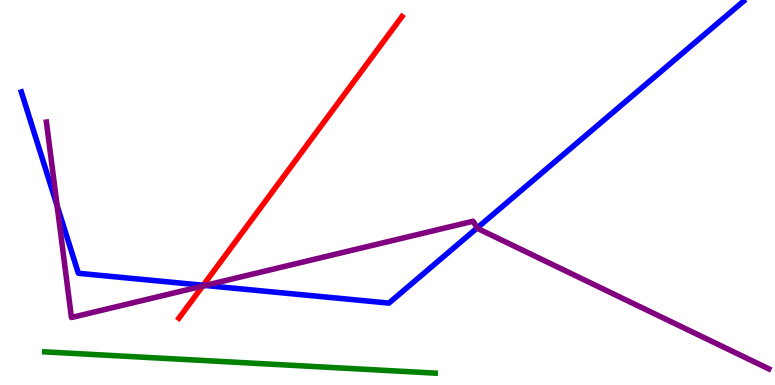[{'lines': ['blue', 'red'], 'intersections': [{'x': 2.62, 'y': 2.59}]}, {'lines': ['green', 'red'], 'intersections': []}, {'lines': ['purple', 'red'], 'intersections': [{'x': 2.61, 'y': 2.57}]}, {'lines': ['blue', 'green'], 'intersections': []}, {'lines': ['blue', 'purple'], 'intersections': [{'x': 0.737, 'y': 4.66}, {'x': 2.65, 'y': 2.59}, {'x': 6.16, 'y': 4.08}]}, {'lines': ['green', 'purple'], 'intersections': []}]